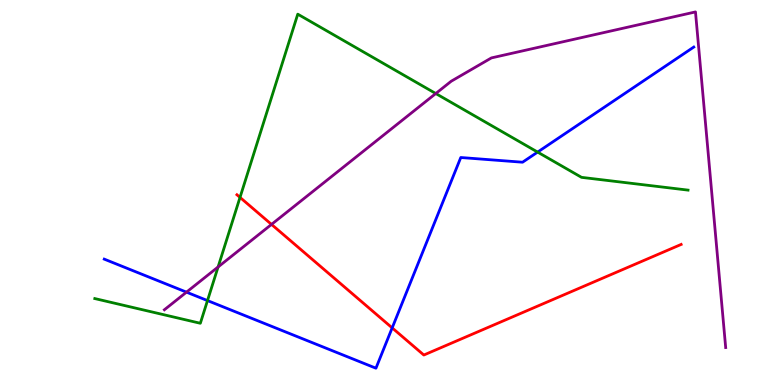[{'lines': ['blue', 'red'], 'intersections': [{'x': 5.06, 'y': 1.48}]}, {'lines': ['green', 'red'], 'intersections': [{'x': 3.1, 'y': 4.87}]}, {'lines': ['purple', 'red'], 'intersections': [{'x': 3.5, 'y': 4.17}]}, {'lines': ['blue', 'green'], 'intersections': [{'x': 2.68, 'y': 2.19}, {'x': 6.94, 'y': 6.05}]}, {'lines': ['blue', 'purple'], 'intersections': [{'x': 2.41, 'y': 2.41}]}, {'lines': ['green', 'purple'], 'intersections': [{'x': 2.81, 'y': 3.07}, {'x': 5.62, 'y': 7.57}]}]